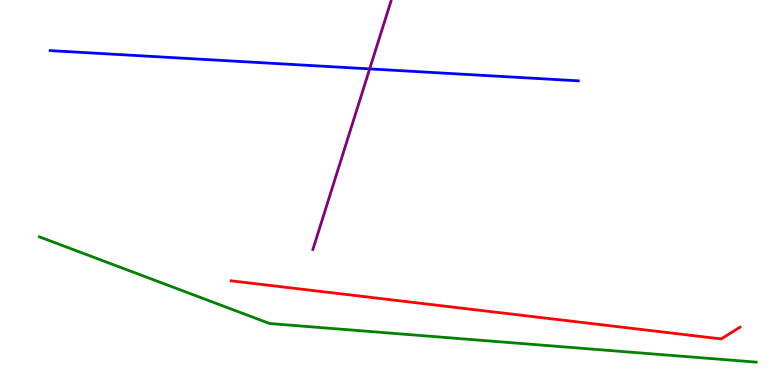[{'lines': ['blue', 'red'], 'intersections': []}, {'lines': ['green', 'red'], 'intersections': []}, {'lines': ['purple', 'red'], 'intersections': []}, {'lines': ['blue', 'green'], 'intersections': []}, {'lines': ['blue', 'purple'], 'intersections': [{'x': 4.77, 'y': 8.21}]}, {'lines': ['green', 'purple'], 'intersections': []}]